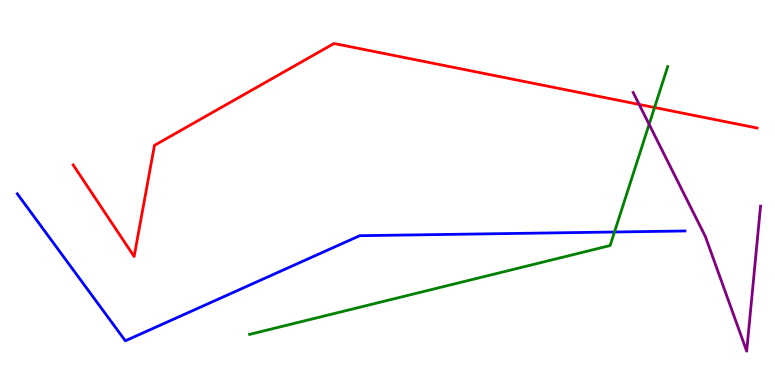[{'lines': ['blue', 'red'], 'intersections': []}, {'lines': ['green', 'red'], 'intersections': [{'x': 8.45, 'y': 7.21}]}, {'lines': ['purple', 'red'], 'intersections': [{'x': 8.25, 'y': 7.29}]}, {'lines': ['blue', 'green'], 'intersections': [{'x': 7.93, 'y': 3.97}]}, {'lines': ['blue', 'purple'], 'intersections': []}, {'lines': ['green', 'purple'], 'intersections': [{'x': 8.38, 'y': 6.77}]}]